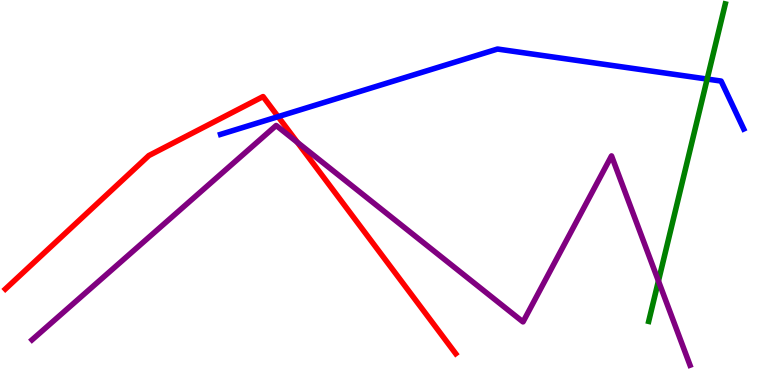[{'lines': ['blue', 'red'], 'intersections': [{'x': 3.59, 'y': 6.97}]}, {'lines': ['green', 'red'], 'intersections': []}, {'lines': ['purple', 'red'], 'intersections': [{'x': 3.84, 'y': 6.3}]}, {'lines': ['blue', 'green'], 'intersections': [{'x': 9.12, 'y': 7.95}]}, {'lines': ['blue', 'purple'], 'intersections': []}, {'lines': ['green', 'purple'], 'intersections': [{'x': 8.5, 'y': 2.7}]}]